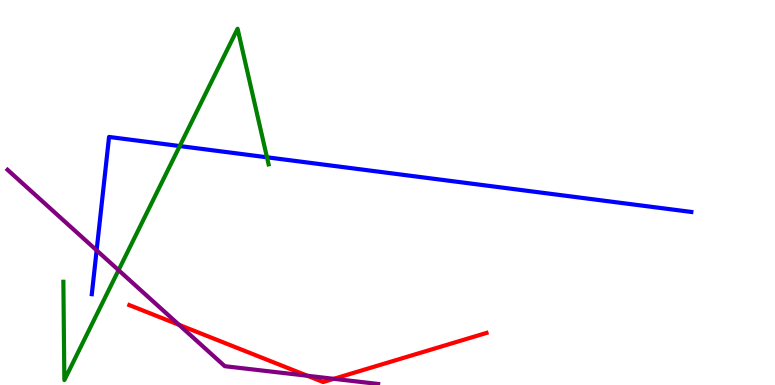[{'lines': ['blue', 'red'], 'intersections': []}, {'lines': ['green', 'red'], 'intersections': []}, {'lines': ['purple', 'red'], 'intersections': [{'x': 2.31, 'y': 1.56}, {'x': 3.97, 'y': 0.24}, {'x': 4.31, 'y': 0.16}]}, {'lines': ['blue', 'green'], 'intersections': [{'x': 2.32, 'y': 6.21}, {'x': 3.44, 'y': 5.91}]}, {'lines': ['blue', 'purple'], 'intersections': [{'x': 1.25, 'y': 3.5}]}, {'lines': ['green', 'purple'], 'intersections': [{'x': 1.53, 'y': 2.98}]}]